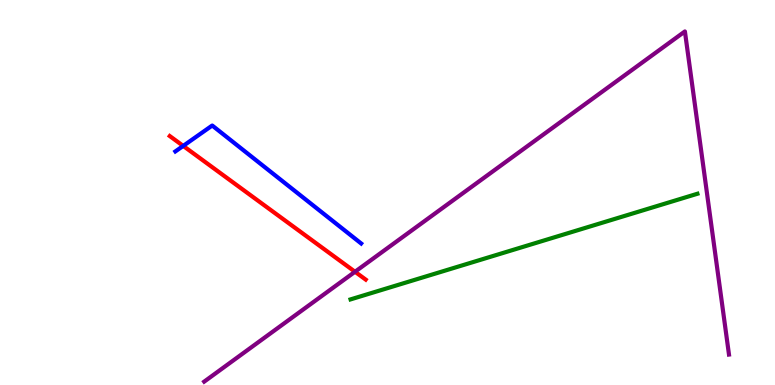[{'lines': ['blue', 'red'], 'intersections': [{'x': 2.36, 'y': 6.21}]}, {'lines': ['green', 'red'], 'intersections': []}, {'lines': ['purple', 'red'], 'intersections': [{'x': 4.58, 'y': 2.94}]}, {'lines': ['blue', 'green'], 'intersections': []}, {'lines': ['blue', 'purple'], 'intersections': []}, {'lines': ['green', 'purple'], 'intersections': []}]